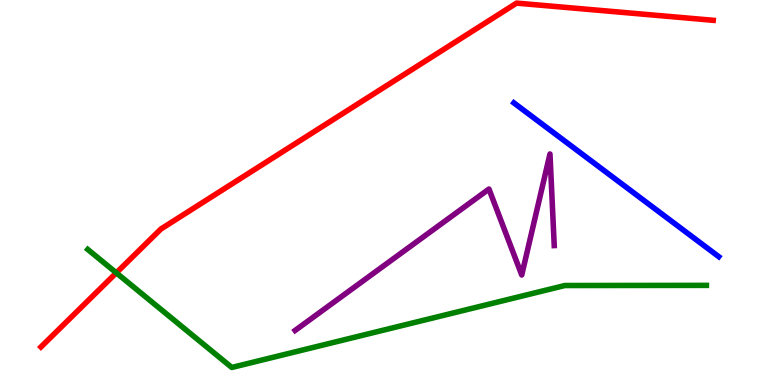[{'lines': ['blue', 'red'], 'intersections': []}, {'lines': ['green', 'red'], 'intersections': [{'x': 1.5, 'y': 2.91}]}, {'lines': ['purple', 'red'], 'intersections': []}, {'lines': ['blue', 'green'], 'intersections': []}, {'lines': ['blue', 'purple'], 'intersections': []}, {'lines': ['green', 'purple'], 'intersections': []}]